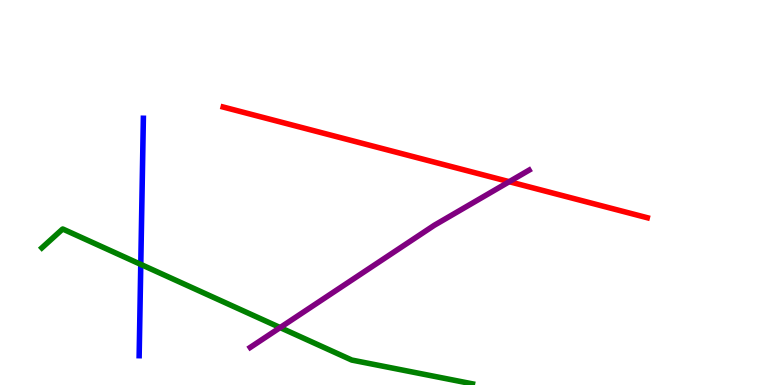[{'lines': ['blue', 'red'], 'intersections': []}, {'lines': ['green', 'red'], 'intersections': []}, {'lines': ['purple', 'red'], 'intersections': [{'x': 6.57, 'y': 5.28}]}, {'lines': ['blue', 'green'], 'intersections': [{'x': 1.82, 'y': 3.13}]}, {'lines': ['blue', 'purple'], 'intersections': []}, {'lines': ['green', 'purple'], 'intersections': [{'x': 3.61, 'y': 1.49}]}]